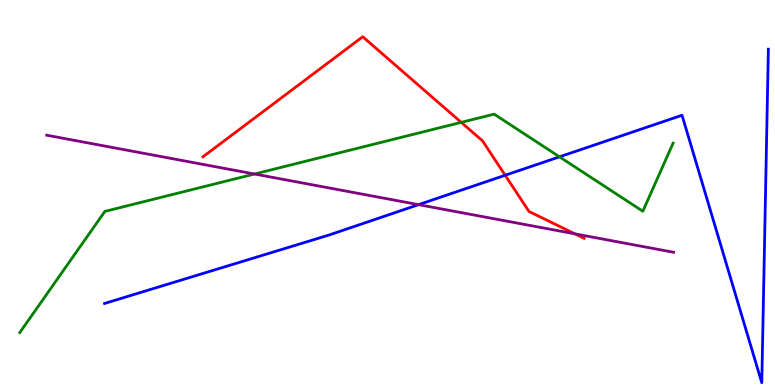[{'lines': ['blue', 'red'], 'intersections': [{'x': 6.52, 'y': 5.45}]}, {'lines': ['green', 'red'], 'intersections': [{'x': 5.95, 'y': 6.82}]}, {'lines': ['purple', 'red'], 'intersections': [{'x': 7.42, 'y': 3.93}]}, {'lines': ['blue', 'green'], 'intersections': [{'x': 7.22, 'y': 5.93}]}, {'lines': ['blue', 'purple'], 'intersections': [{'x': 5.4, 'y': 4.68}]}, {'lines': ['green', 'purple'], 'intersections': [{'x': 3.28, 'y': 5.48}]}]